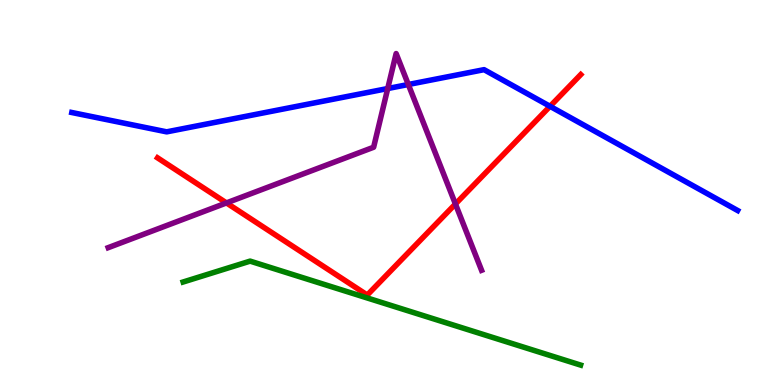[{'lines': ['blue', 'red'], 'intersections': [{'x': 7.1, 'y': 7.24}]}, {'lines': ['green', 'red'], 'intersections': []}, {'lines': ['purple', 'red'], 'intersections': [{'x': 2.92, 'y': 4.73}, {'x': 5.88, 'y': 4.7}]}, {'lines': ['blue', 'green'], 'intersections': []}, {'lines': ['blue', 'purple'], 'intersections': [{'x': 5.0, 'y': 7.7}, {'x': 5.27, 'y': 7.81}]}, {'lines': ['green', 'purple'], 'intersections': []}]